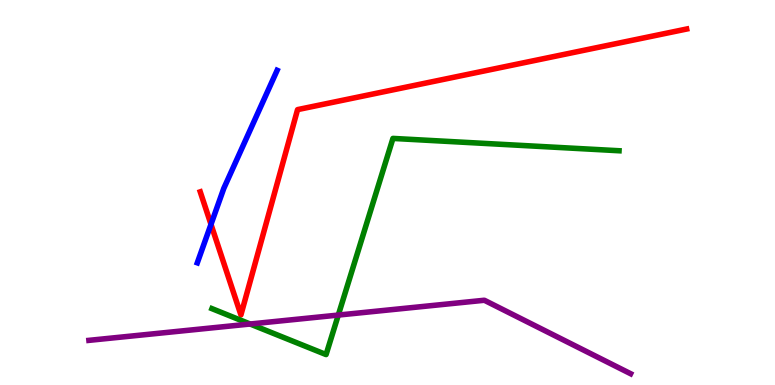[{'lines': ['blue', 'red'], 'intersections': [{'x': 2.72, 'y': 4.17}]}, {'lines': ['green', 'red'], 'intersections': []}, {'lines': ['purple', 'red'], 'intersections': []}, {'lines': ['blue', 'green'], 'intersections': []}, {'lines': ['blue', 'purple'], 'intersections': []}, {'lines': ['green', 'purple'], 'intersections': [{'x': 3.23, 'y': 1.58}, {'x': 4.37, 'y': 1.82}]}]